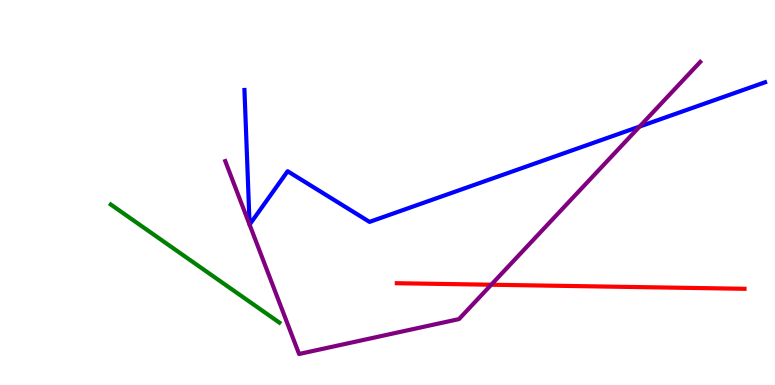[{'lines': ['blue', 'red'], 'intersections': []}, {'lines': ['green', 'red'], 'intersections': []}, {'lines': ['purple', 'red'], 'intersections': [{'x': 6.34, 'y': 2.6}]}, {'lines': ['blue', 'green'], 'intersections': []}, {'lines': ['blue', 'purple'], 'intersections': [{'x': 8.25, 'y': 6.71}]}, {'lines': ['green', 'purple'], 'intersections': []}]